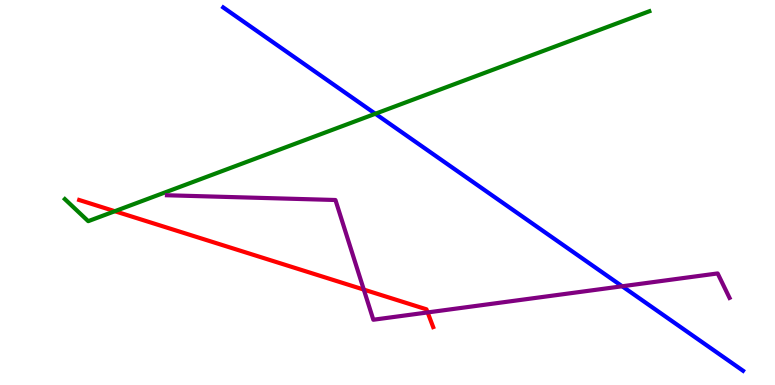[{'lines': ['blue', 'red'], 'intersections': []}, {'lines': ['green', 'red'], 'intersections': [{'x': 1.48, 'y': 4.51}]}, {'lines': ['purple', 'red'], 'intersections': [{'x': 4.69, 'y': 2.48}, {'x': 5.52, 'y': 1.88}]}, {'lines': ['blue', 'green'], 'intersections': [{'x': 4.84, 'y': 7.05}]}, {'lines': ['blue', 'purple'], 'intersections': [{'x': 8.03, 'y': 2.56}]}, {'lines': ['green', 'purple'], 'intersections': []}]